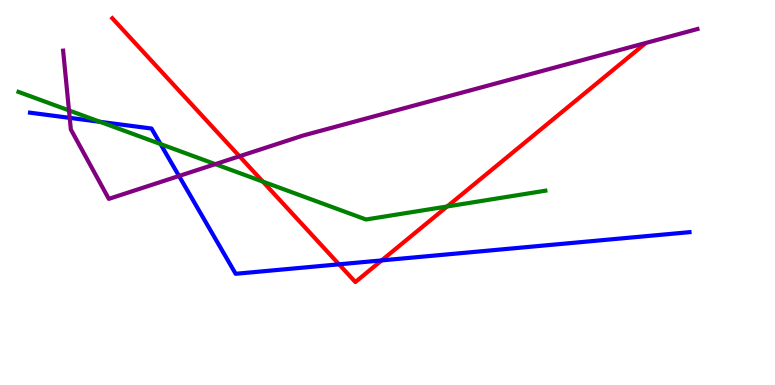[{'lines': ['blue', 'red'], 'intersections': [{'x': 4.37, 'y': 3.13}, {'x': 4.92, 'y': 3.24}]}, {'lines': ['green', 'red'], 'intersections': [{'x': 3.39, 'y': 5.28}, {'x': 5.77, 'y': 4.64}]}, {'lines': ['purple', 'red'], 'intersections': [{'x': 3.09, 'y': 5.94}]}, {'lines': ['blue', 'green'], 'intersections': [{'x': 1.29, 'y': 6.84}, {'x': 2.07, 'y': 6.26}]}, {'lines': ['blue', 'purple'], 'intersections': [{'x': 0.9, 'y': 6.94}, {'x': 2.31, 'y': 5.43}]}, {'lines': ['green', 'purple'], 'intersections': [{'x': 0.89, 'y': 7.13}, {'x': 2.78, 'y': 5.74}]}]